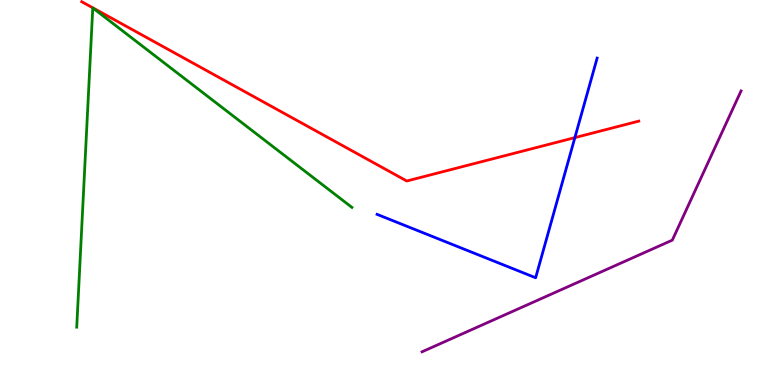[{'lines': ['blue', 'red'], 'intersections': [{'x': 7.42, 'y': 6.43}]}, {'lines': ['green', 'red'], 'intersections': []}, {'lines': ['purple', 'red'], 'intersections': []}, {'lines': ['blue', 'green'], 'intersections': []}, {'lines': ['blue', 'purple'], 'intersections': []}, {'lines': ['green', 'purple'], 'intersections': []}]